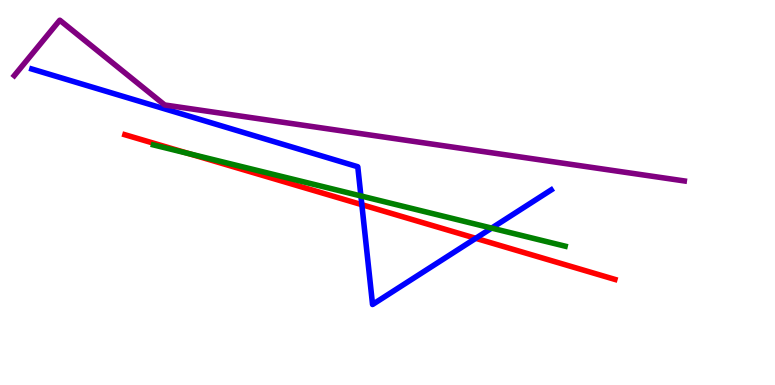[{'lines': ['blue', 'red'], 'intersections': [{'x': 4.67, 'y': 4.68}, {'x': 6.14, 'y': 3.81}]}, {'lines': ['green', 'red'], 'intersections': [{'x': 2.44, 'y': 6.01}]}, {'lines': ['purple', 'red'], 'intersections': []}, {'lines': ['blue', 'green'], 'intersections': [{'x': 4.66, 'y': 4.91}, {'x': 6.34, 'y': 4.08}]}, {'lines': ['blue', 'purple'], 'intersections': []}, {'lines': ['green', 'purple'], 'intersections': []}]